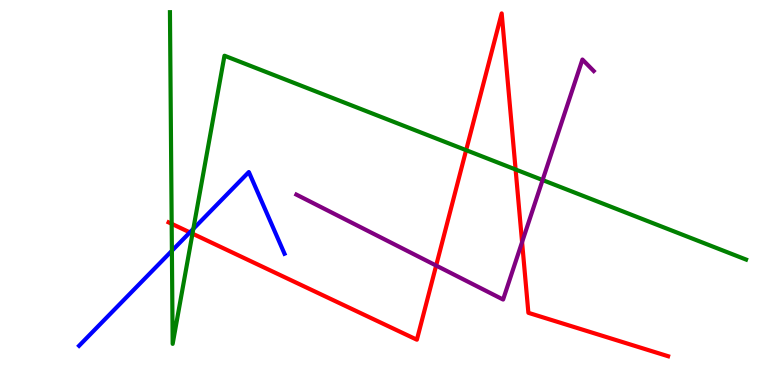[{'lines': ['blue', 'red'], 'intersections': [{'x': 2.45, 'y': 3.96}]}, {'lines': ['green', 'red'], 'intersections': [{'x': 2.22, 'y': 4.19}, {'x': 2.48, 'y': 3.93}, {'x': 6.01, 'y': 6.1}, {'x': 6.65, 'y': 5.6}]}, {'lines': ['purple', 'red'], 'intersections': [{'x': 5.63, 'y': 3.1}, {'x': 6.74, 'y': 3.71}]}, {'lines': ['blue', 'green'], 'intersections': [{'x': 2.22, 'y': 3.49}, {'x': 2.49, 'y': 4.06}]}, {'lines': ['blue', 'purple'], 'intersections': []}, {'lines': ['green', 'purple'], 'intersections': [{'x': 7.0, 'y': 5.32}]}]